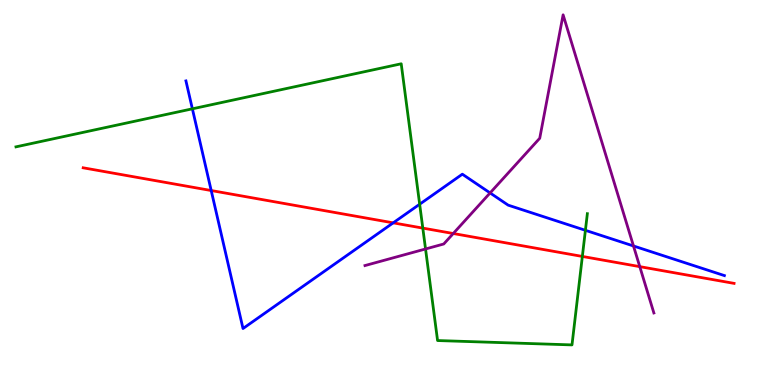[{'lines': ['blue', 'red'], 'intersections': [{'x': 2.73, 'y': 5.05}, {'x': 5.07, 'y': 4.21}]}, {'lines': ['green', 'red'], 'intersections': [{'x': 5.46, 'y': 4.08}, {'x': 7.51, 'y': 3.34}]}, {'lines': ['purple', 'red'], 'intersections': [{'x': 5.85, 'y': 3.93}, {'x': 8.26, 'y': 3.07}]}, {'lines': ['blue', 'green'], 'intersections': [{'x': 2.48, 'y': 7.17}, {'x': 5.42, 'y': 4.7}, {'x': 7.55, 'y': 4.02}]}, {'lines': ['blue', 'purple'], 'intersections': [{'x': 6.32, 'y': 4.99}, {'x': 8.17, 'y': 3.61}]}, {'lines': ['green', 'purple'], 'intersections': [{'x': 5.49, 'y': 3.53}]}]